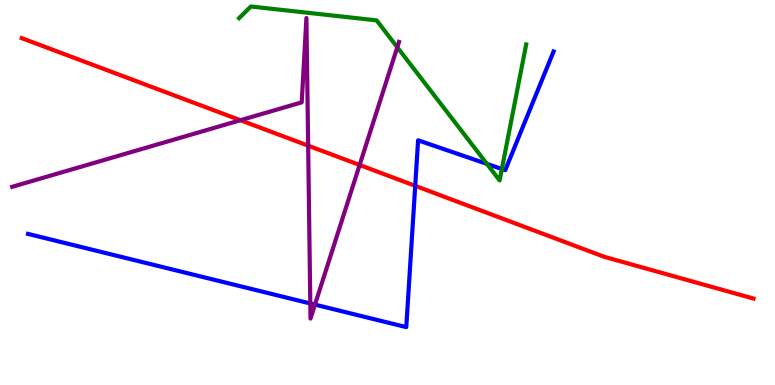[{'lines': ['blue', 'red'], 'intersections': [{'x': 5.36, 'y': 5.17}]}, {'lines': ['green', 'red'], 'intersections': []}, {'lines': ['purple', 'red'], 'intersections': [{'x': 3.1, 'y': 6.88}, {'x': 3.98, 'y': 6.22}, {'x': 4.64, 'y': 5.71}]}, {'lines': ['blue', 'green'], 'intersections': [{'x': 6.28, 'y': 5.74}, {'x': 6.48, 'y': 5.61}]}, {'lines': ['blue', 'purple'], 'intersections': [{'x': 4.0, 'y': 2.12}, {'x': 4.06, 'y': 2.09}]}, {'lines': ['green', 'purple'], 'intersections': [{'x': 5.13, 'y': 8.77}]}]